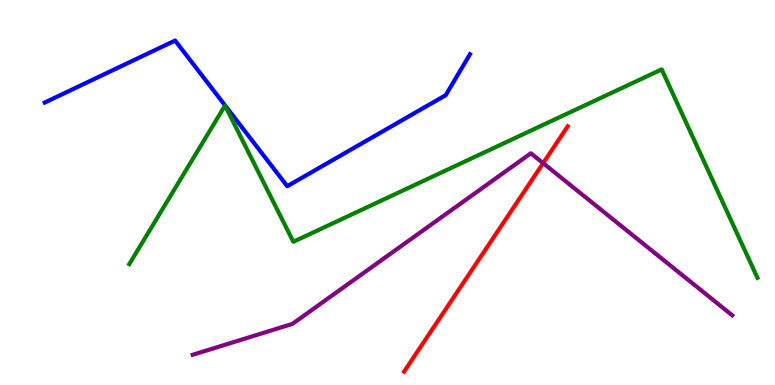[{'lines': ['blue', 'red'], 'intersections': []}, {'lines': ['green', 'red'], 'intersections': []}, {'lines': ['purple', 'red'], 'intersections': [{'x': 7.01, 'y': 5.76}]}, {'lines': ['blue', 'green'], 'intersections': []}, {'lines': ['blue', 'purple'], 'intersections': []}, {'lines': ['green', 'purple'], 'intersections': []}]